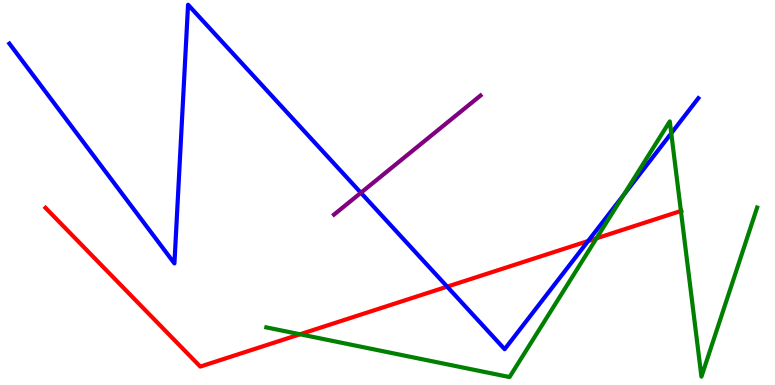[{'lines': ['blue', 'red'], 'intersections': [{'x': 5.77, 'y': 2.55}, {'x': 7.59, 'y': 3.74}]}, {'lines': ['green', 'red'], 'intersections': [{'x': 3.87, 'y': 1.32}, {'x': 7.7, 'y': 3.81}, {'x': 8.79, 'y': 4.52}]}, {'lines': ['purple', 'red'], 'intersections': []}, {'lines': ['blue', 'green'], 'intersections': [{'x': 8.05, 'y': 4.94}, {'x': 8.66, 'y': 6.54}]}, {'lines': ['blue', 'purple'], 'intersections': [{'x': 4.66, 'y': 4.99}]}, {'lines': ['green', 'purple'], 'intersections': []}]